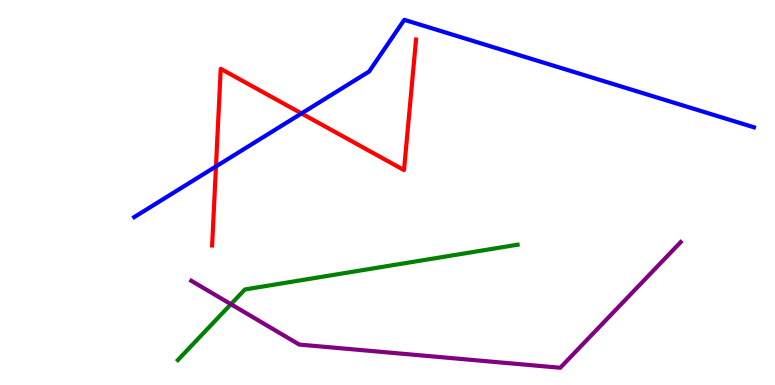[{'lines': ['blue', 'red'], 'intersections': [{'x': 2.79, 'y': 5.68}, {'x': 3.89, 'y': 7.05}]}, {'lines': ['green', 'red'], 'intersections': []}, {'lines': ['purple', 'red'], 'intersections': []}, {'lines': ['blue', 'green'], 'intersections': []}, {'lines': ['blue', 'purple'], 'intersections': []}, {'lines': ['green', 'purple'], 'intersections': [{'x': 2.98, 'y': 2.1}]}]